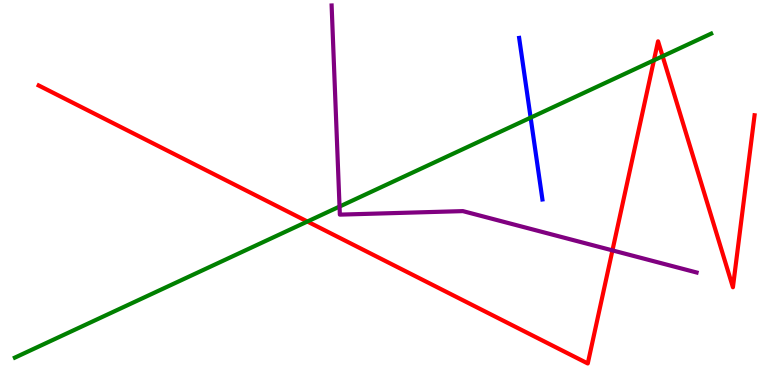[{'lines': ['blue', 'red'], 'intersections': []}, {'lines': ['green', 'red'], 'intersections': [{'x': 3.97, 'y': 4.25}, {'x': 8.44, 'y': 8.43}, {'x': 8.55, 'y': 8.54}]}, {'lines': ['purple', 'red'], 'intersections': [{'x': 7.9, 'y': 3.5}]}, {'lines': ['blue', 'green'], 'intersections': [{'x': 6.85, 'y': 6.94}]}, {'lines': ['blue', 'purple'], 'intersections': []}, {'lines': ['green', 'purple'], 'intersections': [{'x': 4.38, 'y': 4.63}]}]